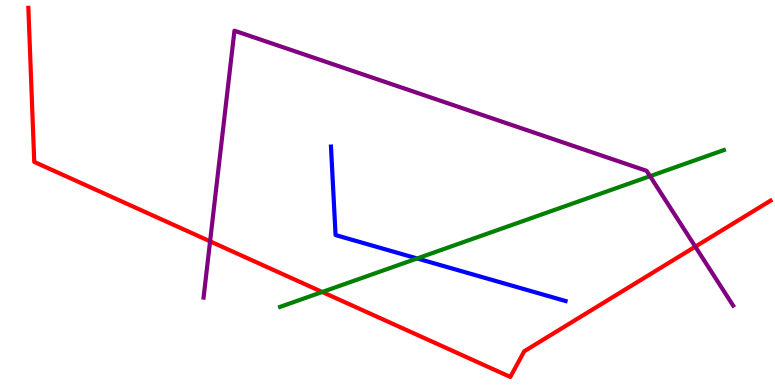[{'lines': ['blue', 'red'], 'intersections': []}, {'lines': ['green', 'red'], 'intersections': [{'x': 4.16, 'y': 2.42}]}, {'lines': ['purple', 'red'], 'intersections': [{'x': 2.71, 'y': 3.73}, {'x': 8.97, 'y': 3.59}]}, {'lines': ['blue', 'green'], 'intersections': [{'x': 5.38, 'y': 3.29}]}, {'lines': ['blue', 'purple'], 'intersections': []}, {'lines': ['green', 'purple'], 'intersections': [{'x': 8.39, 'y': 5.42}]}]